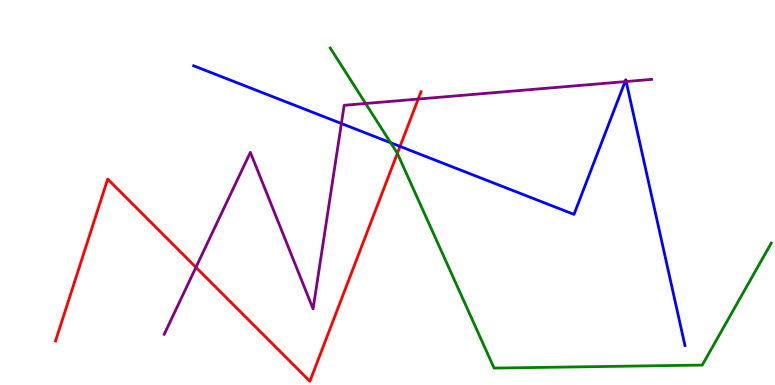[{'lines': ['blue', 'red'], 'intersections': [{'x': 5.16, 'y': 6.2}]}, {'lines': ['green', 'red'], 'intersections': [{'x': 5.13, 'y': 6.02}]}, {'lines': ['purple', 'red'], 'intersections': [{'x': 2.53, 'y': 3.06}, {'x': 5.4, 'y': 7.43}]}, {'lines': ['blue', 'green'], 'intersections': [{'x': 5.04, 'y': 6.29}]}, {'lines': ['blue', 'purple'], 'intersections': [{'x': 4.41, 'y': 6.79}, {'x': 8.07, 'y': 7.88}, {'x': 8.08, 'y': 7.88}]}, {'lines': ['green', 'purple'], 'intersections': [{'x': 4.72, 'y': 7.31}]}]